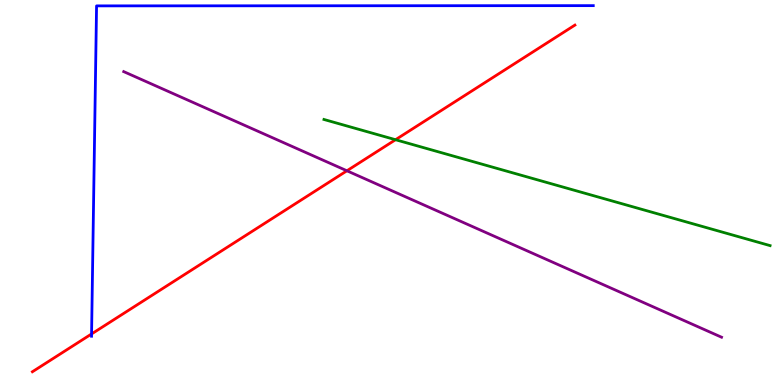[{'lines': ['blue', 'red'], 'intersections': [{'x': 1.18, 'y': 1.33}]}, {'lines': ['green', 'red'], 'intersections': [{'x': 5.1, 'y': 6.37}]}, {'lines': ['purple', 'red'], 'intersections': [{'x': 4.48, 'y': 5.56}]}, {'lines': ['blue', 'green'], 'intersections': []}, {'lines': ['blue', 'purple'], 'intersections': []}, {'lines': ['green', 'purple'], 'intersections': []}]